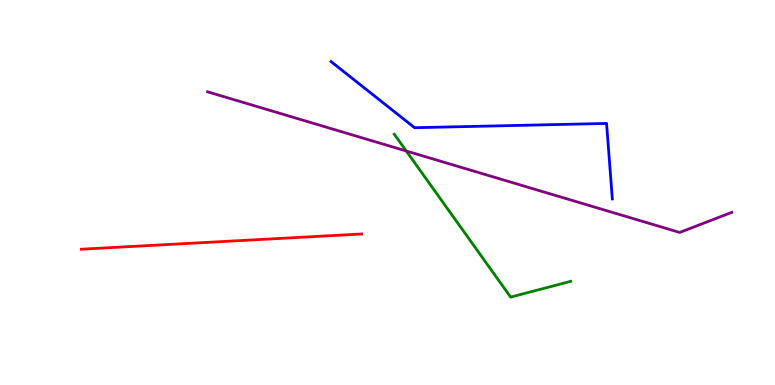[{'lines': ['blue', 'red'], 'intersections': []}, {'lines': ['green', 'red'], 'intersections': []}, {'lines': ['purple', 'red'], 'intersections': []}, {'lines': ['blue', 'green'], 'intersections': []}, {'lines': ['blue', 'purple'], 'intersections': []}, {'lines': ['green', 'purple'], 'intersections': [{'x': 5.24, 'y': 6.08}]}]